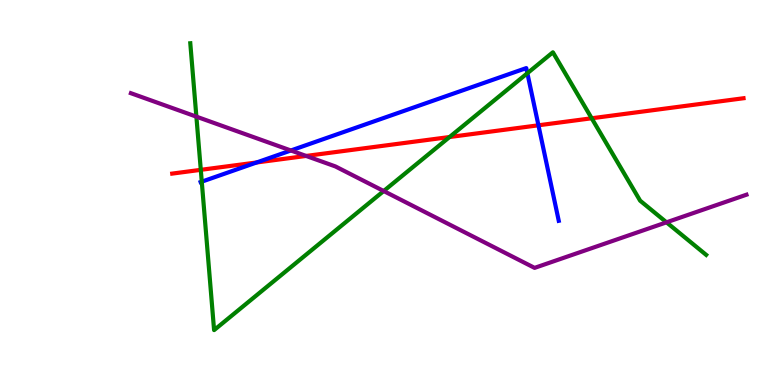[{'lines': ['blue', 'red'], 'intersections': [{'x': 3.31, 'y': 5.78}, {'x': 6.95, 'y': 6.75}]}, {'lines': ['green', 'red'], 'intersections': [{'x': 2.59, 'y': 5.59}, {'x': 5.8, 'y': 6.44}, {'x': 7.63, 'y': 6.93}]}, {'lines': ['purple', 'red'], 'intersections': [{'x': 3.95, 'y': 5.95}]}, {'lines': ['blue', 'green'], 'intersections': [{'x': 2.6, 'y': 5.28}, {'x': 6.8, 'y': 8.1}]}, {'lines': ['blue', 'purple'], 'intersections': [{'x': 3.75, 'y': 6.09}]}, {'lines': ['green', 'purple'], 'intersections': [{'x': 2.53, 'y': 6.97}, {'x': 4.95, 'y': 5.04}, {'x': 8.6, 'y': 4.23}]}]